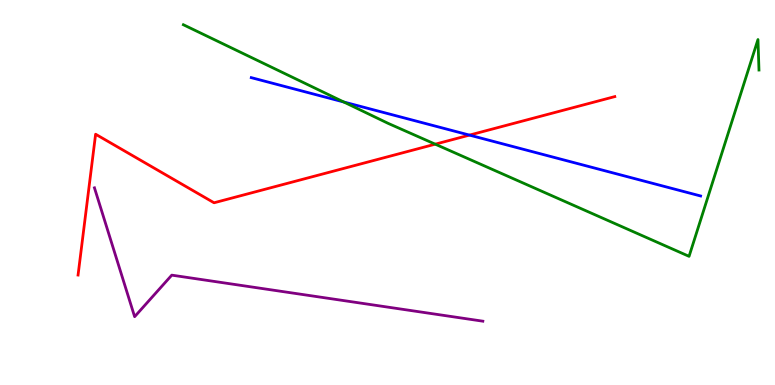[{'lines': ['blue', 'red'], 'intersections': [{'x': 6.06, 'y': 6.49}]}, {'lines': ['green', 'red'], 'intersections': [{'x': 5.62, 'y': 6.26}]}, {'lines': ['purple', 'red'], 'intersections': []}, {'lines': ['blue', 'green'], 'intersections': [{'x': 4.44, 'y': 7.35}]}, {'lines': ['blue', 'purple'], 'intersections': []}, {'lines': ['green', 'purple'], 'intersections': []}]